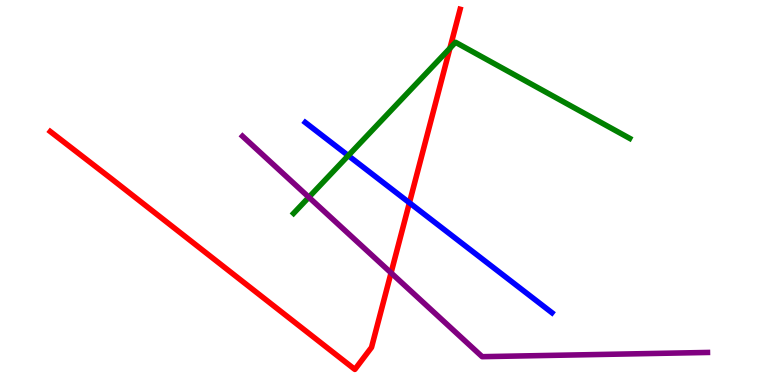[{'lines': ['blue', 'red'], 'intersections': [{'x': 5.28, 'y': 4.73}]}, {'lines': ['green', 'red'], 'intersections': [{'x': 5.81, 'y': 8.75}]}, {'lines': ['purple', 'red'], 'intersections': [{'x': 5.05, 'y': 2.91}]}, {'lines': ['blue', 'green'], 'intersections': [{'x': 4.49, 'y': 5.96}]}, {'lines': ['blue', 'purple'], 'intersections': []}, {'lines': ['green', 'purple'], 'intersections': [{'x': 3.99, 'y': 4.88}]}]